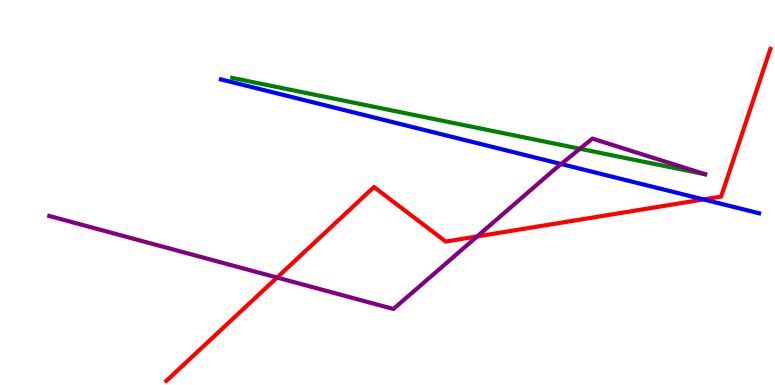[{'lines': ['blue', 'red'], 'intersections': [{'x': 9.08, 'y': 4.82}]}, {'lines': ['green', 'red'], 'intersections': []}, {'lines': ['purple', 'red'], 'intersections': [{'x': 3.57, 'y': 2.79}, {'x': 6.16, 'y': 3.86}]}, {'lines': ['blue', 'green'], 'intersections': []}, {'lines': ['blue', 'purple'], 'intersections': [{'x': 7.24, 'y': 5.74}]}, {'lines': ['green', 'purple'], 'intersections': [{'x': 7.48, 'y': 6.14}]}]